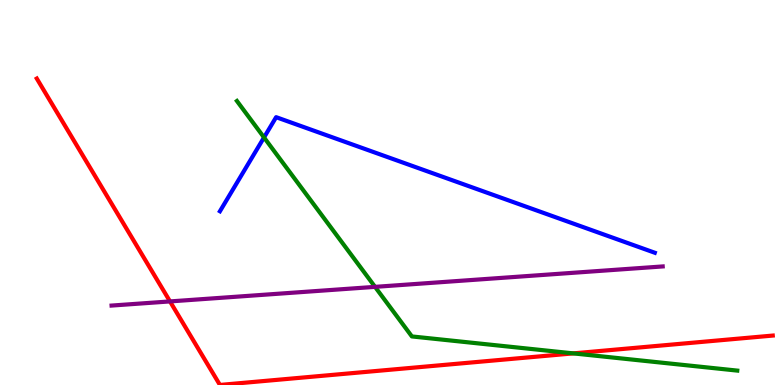[{'lines': ['blue', 'red'], 'intersections': []}, {'lines': ['green', 'red'], 'intersections': [{'x': 7.4, 'y': 0.821}]}, {'lines': ['purple', 'red'], 'intersections': [{'x': 2.19, 'y': 2.17}]}, {'lines': ['blue', 'green'], 'intersections': [{'x': 3.41, 'y': 6.43}]}, {'lines': ['blue', 'purple'], 'intersections': []}, {'lines': ['green', 'purple'], 'intersections': [{'x': 4.84, 'y': 2.55}]}]